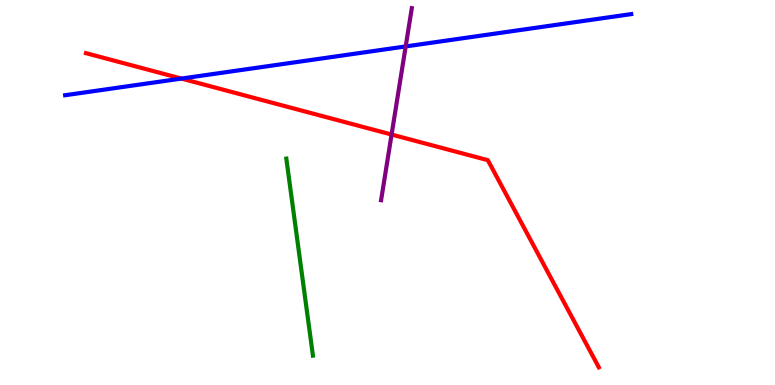[{'lines': ['blue', 'red'], 'intersections': [{'x': 2.34, 'y': 7.96}]}, {'lines': ['green', 'red'], 'intersections': []}, {'lines': ['purple', 'red'], 'intersections': [{'x': 5.05, 'y': 6.51}]}, {'lines': ['blue', 'green'], 'intersections': []}, {'lines': ['blue', 'purple'], 'intersections': [{'x': 5.23, 'y': 8.79}]}, {'lines': ['green', 'purple'], 'intersections': []}]